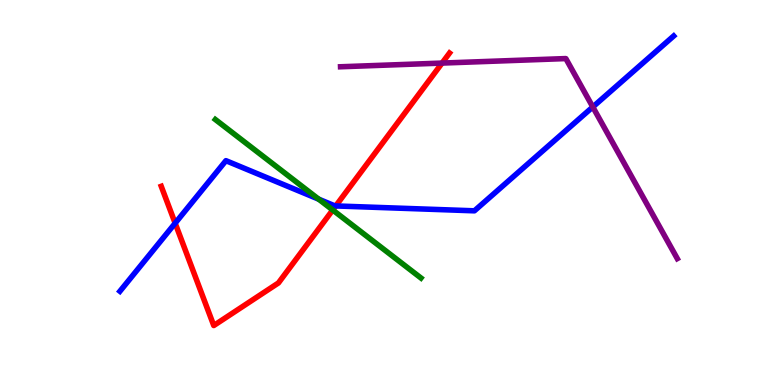[{'lines': ['blue', 'red'], 'intersections': [{'x': 2.26, 'y': 4.2}, {'x': 4.33, 'y': 4.65}]}, {'lines': ['green', 'red'], 'intersections': [{'x': 4.29, 'y': 4.55}]}, {'lines': ['purple', 'red'], 'intersections': [{'x': 5.7, 'y': 8.36}]}, {'lines': ['blue', 'green'], 'intersections': [{'x': 4.11, 'y': 4.83}]}, {'lines': ['blue', 'purple'], 'intersections': [{'x': 7.65, 'y': 7.22}]}, {'lines': ['green', 'purple'], 'intersections': []}]